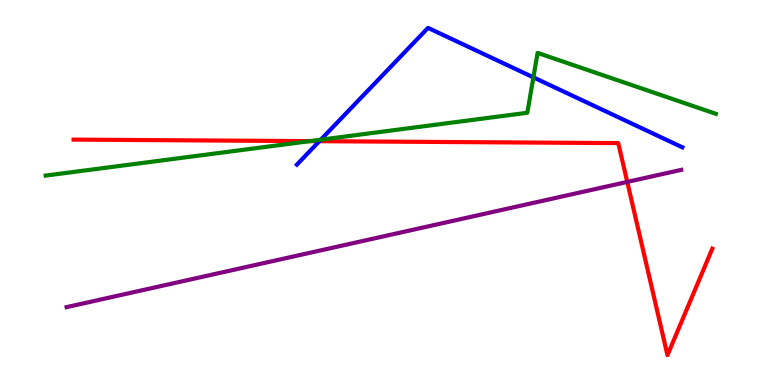[{'lines': ['blue', 'red'], 'intersections': [{'x': 4.12, 'y': 6.33}]}, {'lines': ['green', 'red'], 'intersections': [{'x': 4.0, 'y': 6.33}]}, {'lines': ['purple', 'red'], 'intersections': [{'x': 8.09, 'y': 5.27}]}, {'lines': ['blue', 'green'], 'intersections': [{'x': 4.14, 'y': 6.37}, {'x': 6.88, 'y': 7.99}]}, {'lines': ['blue', 'purple'], 'intersections': []}, {'lines': ['green', 'purple'], 'intersections': []}]